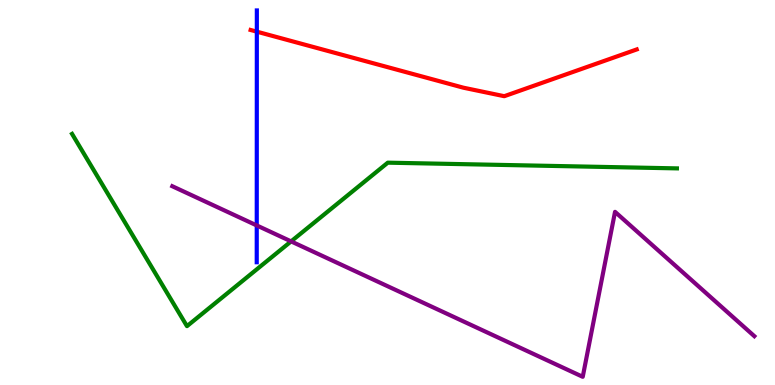[{'lines': ['blue', 'red'], 'intersections': [{'x': 3.31, 'y': 9.18}]}, {'lines': ['green', 'red'], 'intersections': []}, {'lines': ['purple', 'red'], 'intersections': []}, {'lines': ['blue', 'green'], 'intersections': []}, {'lines': ['blue', 'purple'], 'intersections': [{'x': 3.31, 'y': 4.14}]}, {'lines': ['green', 'purple'], 'intersections': [{'x': 3.76, 'y': 3.73}]}]